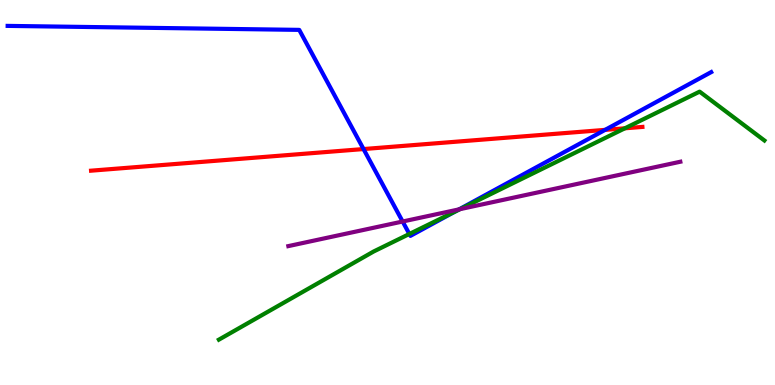[{'lines': ['blue', 'red'], 'intersections': [{'x': 4.69, 'y': 6.13}, {'x': 7.81, 'y': 6.63}]}, {'lines': ['green', 'red'], 'intersections': [{'x': 8.06, 'y': 6.67}]}, {'lines': ['purple', 'red'], 'intersections': []}, {'lines': ['blue', 'green'], 'intersections': [{'x': 5.28, 'y': 3.92}, {'x': 5.87, 'y': 4.5}]}, {'lines': ['blue', 'purple'], 'intersections': [{'x': 5.2, 'y': 4.25}, {'x': 5.92, 'y': 4.56}]}, {'lines': ['green', 'purple'], 'intersections': [{'x': 5.93, 'y': 4.57}]}]